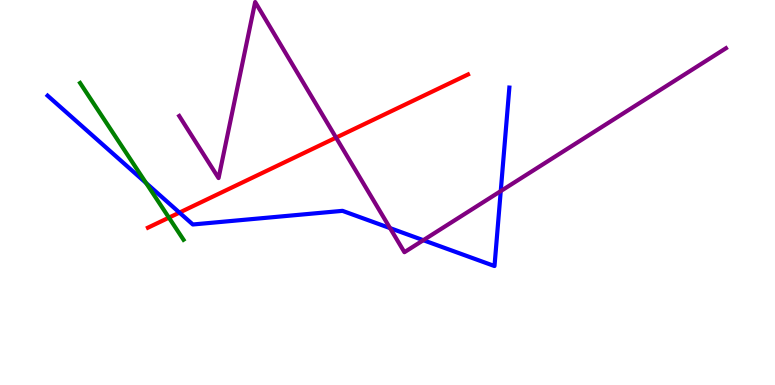[{'lines': ['blue', 'red'], 'intersections': [{'x': 2.32, 'y': 4.48}]}, {'lines': ['green', 'red'], 'intersections': [{'x': 2.18, 'y': 4.35}]}, {'lines': ['purple', 'red'], 'intersections': [{'x': 4.34, 'y': 6.43}]}, {'lines': ['blue', 'green'], 'intersections': [{'x': 1.88, 'y': 5.25}]}, {'lines': ['blue', 'purple'], 'intersections': [{'x': 5.03, 'y': 4.07}, {'x': 5.46, 'y': 3.76}, {'x': 6.46, 'y': 5.04}]}, {'lines': ['green', 'purple'], 'intersections': []}]